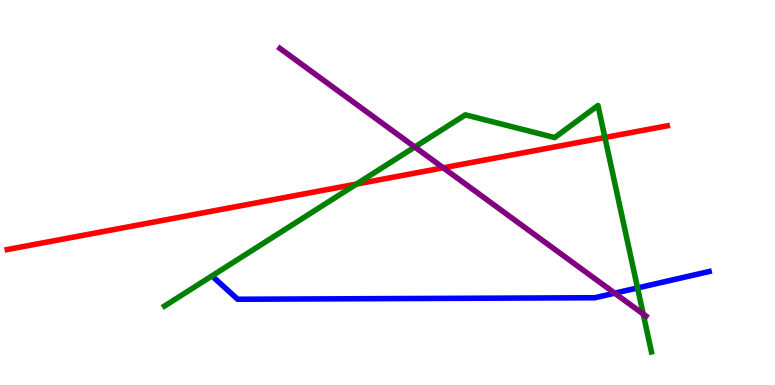[{'lines': ['blue', 'red'], 'intersections': []}, {'lines': ['green', 'red'], 'intersections': [{'x': 4.6, 'y': 5.22}, {'x': 7.81, 'y': 6.43}]}, {'lines': ['purple', 'red'], 'intersections': [{'x': 5.72, 'y': 5.64}]}, {'lines': ['blue', 'green'], 'intersections': [{'x': 8.23, 'y': 2.52}]}, {'lines': ['blue', 'purple'], 'intersections': [{'x': 7.93, 'y': 2.39}]}, {'lines': ['green', 'purple'], 'intersections': [{'x': 5.35, 'y': 6.18}, {'x': 8.3, 'y': 1.84}]}]